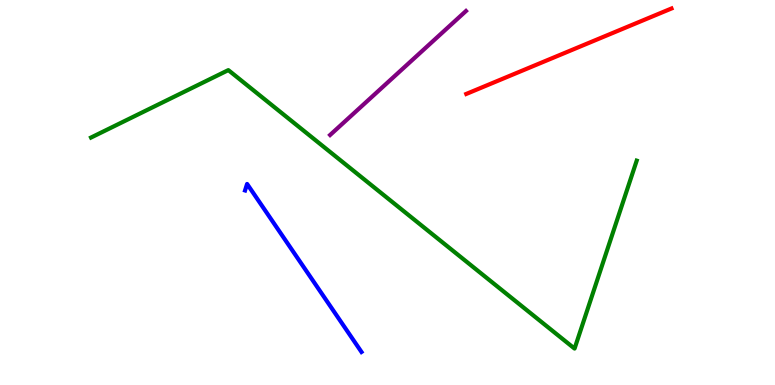[{'lines': ['blue', 'red'], 'intersections': []}, {'lines': ['green', 'red'], 'intersections': []}, {'lines': ['purple', 'red'], 'intersections': []}, {'lines': ['blue', 'green'], 'intersections': []}, {'lines': ['blue', 'purple'], 'intersections': []}, {'lines': ['green', 'purple'], 'intersections': []}]